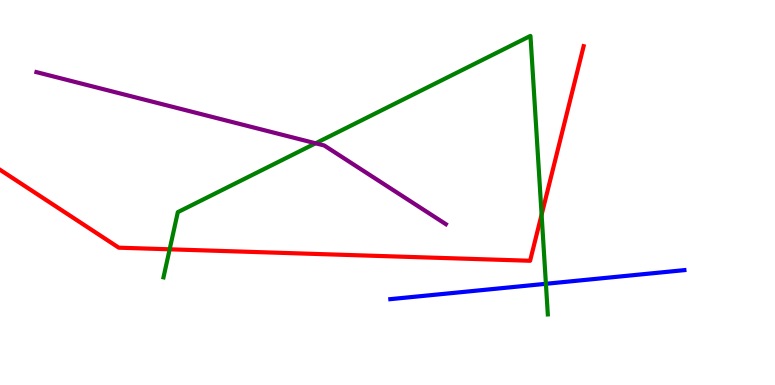[{'lines': ['blue', 'red'], 'intersections': []}, {'lines': ['green', 'red'], 'intersections': [{'x': 2.19, 'y': 3.52}, {'x': 6.99, 'y': 4.42}]}, {'lines': ['purple', 'red'], 'intersections': []}, {'lines': ['blue', 'green'], 'intersections': [{'x': 7.04, 'y': 2.63}]}, {'lines': ['blue', 'purple'], 'intersections': []}, {'lines': ['green', 'purple'], 'intersections': [{'x': 4.07, 'y': 6.28}]}]